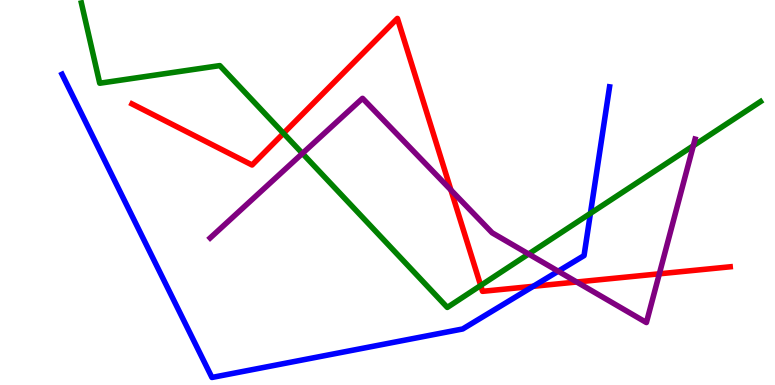[{'lines': ['blue', 'red'], 'intersections': [{'x': 6.88, 'y': 2.56}]}, {'lines': ['green', 'red'], 'intersections': [{'x': 3.66, 'y': 6.54}, {'x': 6.2, 'y': 2.58}]}, {'lines': ['purple', 'red'], 'intersections': [{'x': 5.82, 'y': 5.06}, {'x': 7.44, 'y': 2.68}, {'x': 8.51, 'y': 2.89}]}, {'lines': ['blue', 'green'], 'intersections': [{'x': 7.62, 'y': 4.46}]}, {'lines': ['blue', 'purple'], 'intersections': [{'x': 7.2, 'y': 2.96}]}, {'lines': ['green', 'purple'], 'intersections': [{'x': 3.9, 'y': 6.02}, {'x': 6.82, 'y': 3.4}, {'x': 8.95, 'y': 6.21}]}]